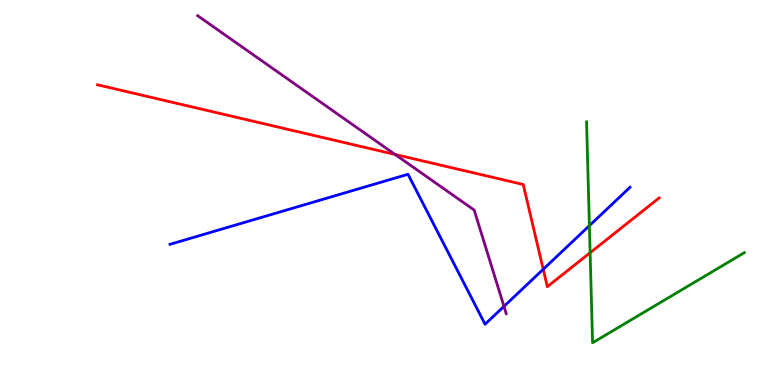[{'lines': ['blue', 'red'], 'intersections': [{'x': 7.01, 'y': 3.01}]}, {'lines': ['green', 'red'], 'intersections': [{'x': 7.61, 'y': 3.44}]}, {'lines': ['purple', 'red'], 'intersections': [{'x': 5.1, 'y': 5.99}]}, {'lines': ['blue', 'green'], 'intersections': [{'x': 7.6, 'y': 4.14}]}, {'lines': ['blue', 'purple'], 'intersections': [{'x': 6.5, 'y': 2.04}]}, {'lines': ['green', 'purple'], 'intersections': []}]